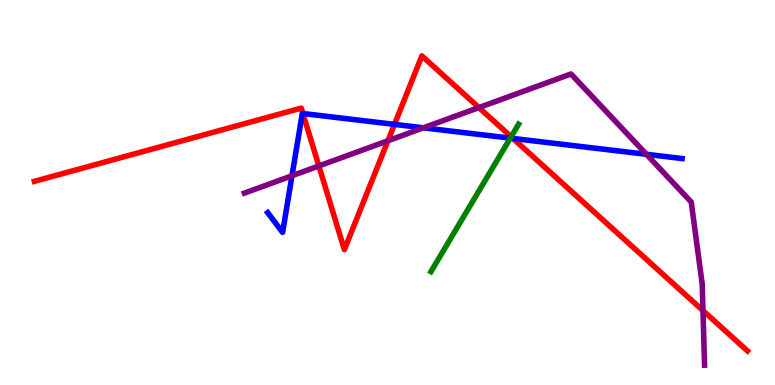[{'lines': ['blue', 'red'], 'intersections': [{'x': 3.91, 'y': 7.05}, {'x': 5.09, 'y': 6.77}, {'x': 6.62, 'y': 6.4}]}, {'lines': ['green', 'red'], 'intersections': [{'x': 6.6, 'y': 6.45}]}, {'lines': ['purple', 'red'], 'intersections': [{'x': 4.11, 'y': 5.69}, {'x': 5.01, 'y': 6.34}, {'x': 6.18, 'y': 7.21}, {'x': 9.07, 'y': 1.93}]}, {'lines': ['blue', 'green'], 'intersections': [{'x': 6.58, 'y': 6.41}]}, {'lines': ['blue', 'purple'], 'intersections': [{'x': 3.77, 'y': 5.43}, {'x': 5.46, 'y': 6.68}, {'x': 8.34, 'y': 5.99}]}, {'lines': ['green', 'purple'], 'intersections': []}]